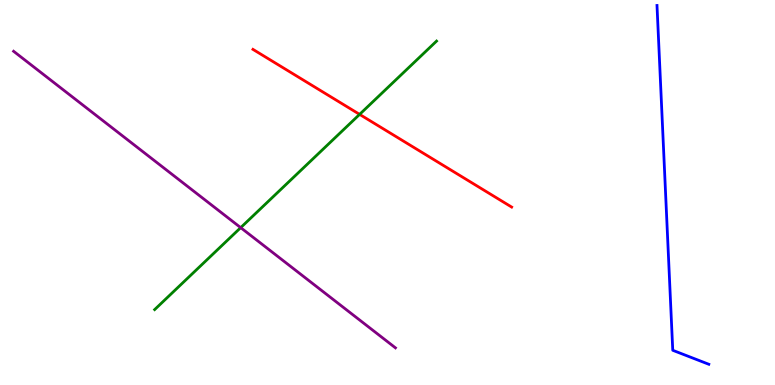[{'lines': ['blue', 'red'], 'intersections': []}, {'lines': ['green', 'red'], 'intersections': [{'x': 4.64, 'y': 7.03}]}, {'lines': ['purple', 'red'], 'intersections': []}, {'lines': ['blue', 'green'], 'intersections': []}, {'lines': ['blue', 'purple'], 'intersections': []}, {'lines': ['green', 'purple'], 'intersections': [{'x': 3.11, 'y': 4.09}]}]